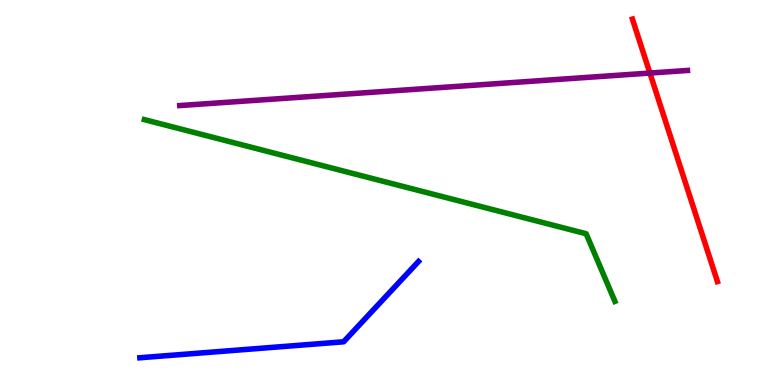[{'lines': ['blue', 'red'], 'intersections': []}, {'lines': ['green', 'red'], 'intersections': []}, {'lines': ['purple', 'red'], 'intersections': [{'x': 8.39, 'y': 8.1}]}, {'lines': ['blue', 'green'], 'intersections': []}, {'lines': ['blue', 'purple'], 'intersections': []}, {'lines': ['green', 'purple'], 'intersections': []}]